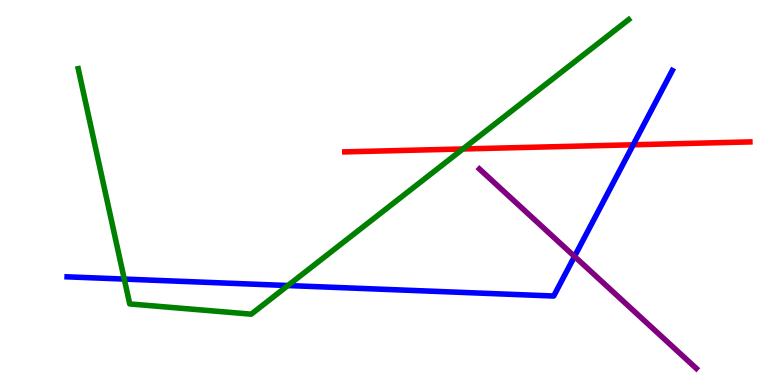[{'lines': ['blue', 'red'], 'intersections': [{'x': 8.17, 'y': 6.24}]}, {'lines': ['green', 'red'], 'intersections': [{'x': 5.97, 'y': 6.13}]}, {'lines': ['purple', 'red'], 'intersections': []}, {'lines': ['blue', 'green'], 'intersections': [{'x': 1.6, 'y': 2.75}, {'x': 3.72, 'y': 2.58}]}, {'lines': ['blue', 'purple'], 'intersections': [{'x': 7.41, 'y': 3.34}]}, {'lines': ['green', 'purple'], 'intersections': []}]